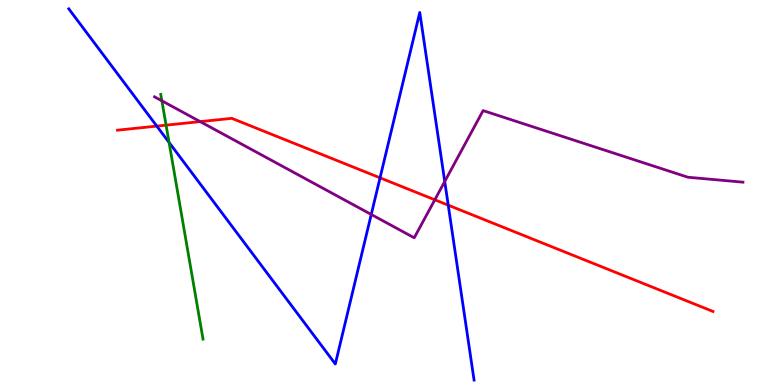[{'lines': ['blue', 'red'], 'intersections': [{'x': 2.02, 'y': 6.72}, {'x': 4.9, 'y': 5.38}, {'x': 5.78, 'y': 4.67}]}, {'lines': ['green', 'red'], 'intersections': [{'x': 2.14, 'y': 6.75}]}, {'lines': ['purple', 'red'], 'intersections': [{'x': 2.58, 'y': 6.84}, {'x': 5.61, 'y': 4.81}]}, {'lines': ['blue', 'green'], 'intersections': [{'x': 2.18, 'y': 6.3}]}, {'lines': ['blue', 'purple'], 'intersections': [{'x': 4.79, 'y': 4.43}, {'x': 5.74, 'y': 5.29}]}, {'lines': ['green', 'purple'], 'intersections': [{'x': 2.09, 'y': 7.38}]}]